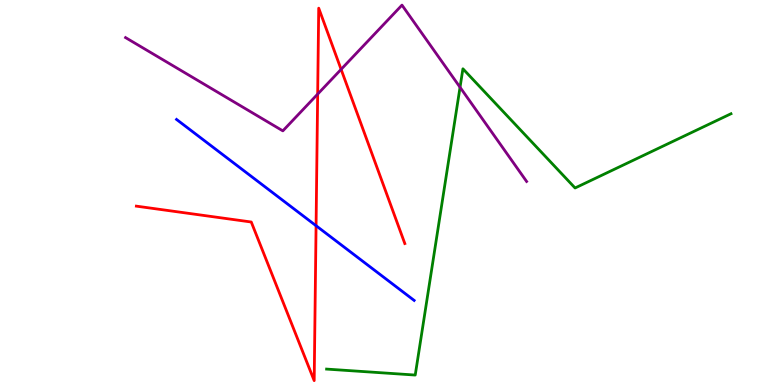[{'lines': ['blue', 'red'], 'intersections': [{'x': 4.08, 'y': 4.14}]}, {'lines': ['green', 'red'], 'intersections': []}, {'lines': ['purple', 'red'], 'intersections': [{'x': 4.1, 'y': 7.56}, {'x': 4.4, 'y': 8.2}]}, {'lines': ['blue', 'green'], 'intersections': []}, {'lines': ['blue', 'purple'], 'intersections': []}, {'lines': ['green', 'purple'], 'intersections': [{'x': 5.94, 'y': 7.73}]}]